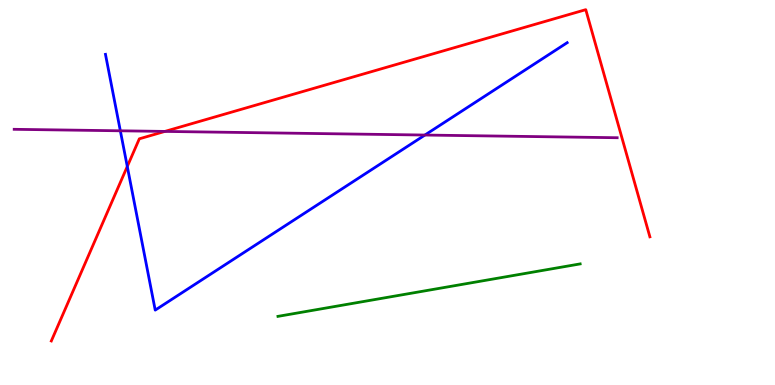[{'lines': ['blue', 'red'], 'intersections': [{'x': 1.64, 'y': 5.68}]}, {'lines': ['green', 'red'], 'intersections': []}, {'lines': ['purple', 'red'], 'intersections': [{'x': 2.13, 'y': 6.59}]}, {'lines': ['blue', 'green'], 'intersections': []}, {'lines': ['blue', 'purple'], 'intersections': [{'x': 1.55, 'y': 6.6}, {'x': 5.48, 'y': 6.49}]}, {'lines': ['green', 'purple'], 'intersections': []}]